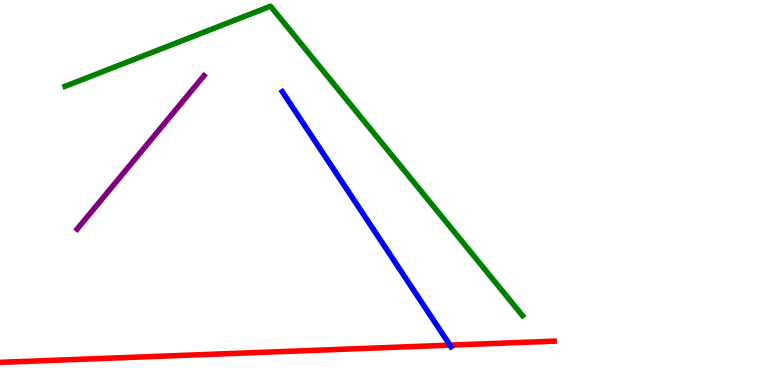[{'lines': ['blue', 'red'], 'intersections': [{'x': 5.81, 'y': 1.04}]}, {'lines': ['green', 'red'], 'intersections': []}, {'lines': ['purple', 'red'], 'intersections': []}, {'lines': ['blue', 'green'], 'intersections': []}, {'lines': ['blue', 'purple'], 'intersections': []}, {'lines': ['green', 'purple'], 'intersections': []}]